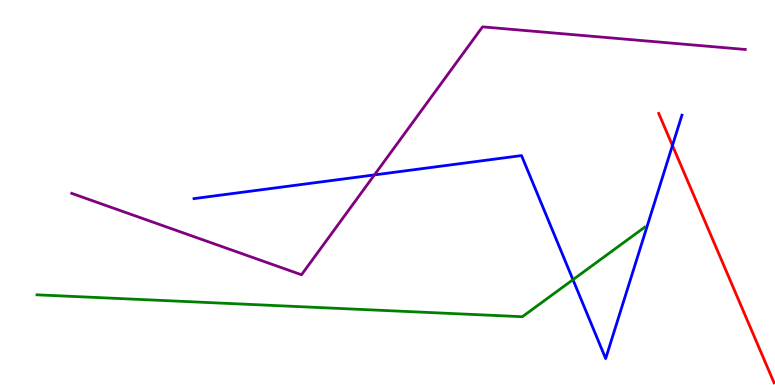[{'lines': ['blue', 'red'], 'intersections': [{'x': 8.68, 'y': 6.22}]}, {'lines': ['green', 'red'], 'intersections': []}, {'lines': ['purple', 'red'], 'intersections': []}, {'lines': ['blue', 'green'], 'intersections': [{'x': 7.39, 'y': 2.74}]}, {'lines': ['blue', 'purple'], 'intersections': [{'x': 4.83, 'y': 5.46}]}, {'lines': ['green', 'purple'], 'intersections': []}]